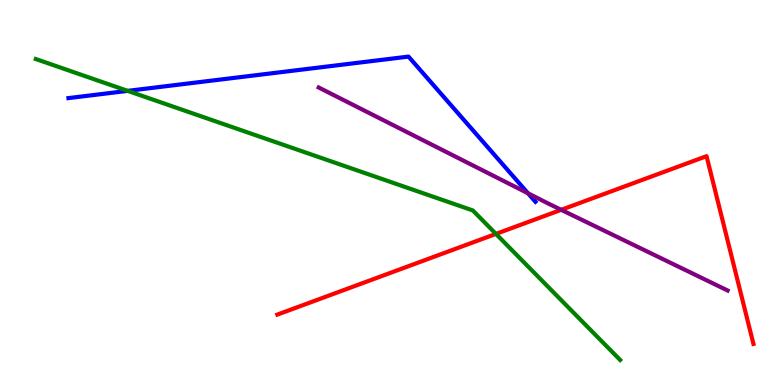[{'lines': ['blue', 'red'], 'intersections': []}, {'lines': ['green', 'red'], 'intersections': [{'x': 6.4, 'y': 3.92}]}, {'lines': ['purple', 'red'], 'intersections': [{'x': 7.24, 'y': 4.55}]}, {'lines': ['blue', 'green'], 'intersections': [{'x': 1.65, 'y': 7.64}]}, {'lines': ['blue', 'purple'], 'intersections': [{'x': 6.81, 'y': 4.98}]}, {'lines': ['green', 'purple'], 'intersections': []}]